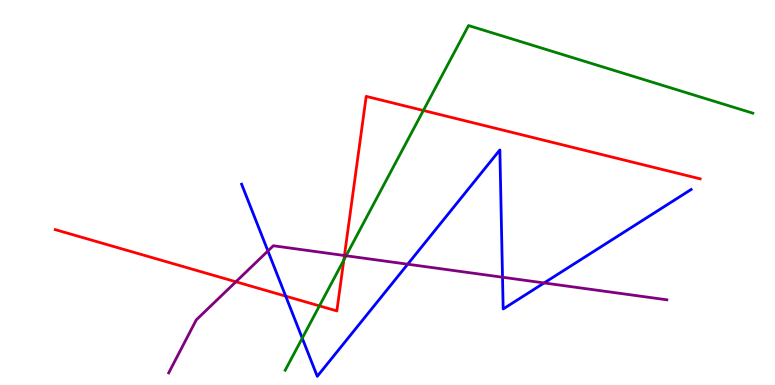[{'lines': ['blue', 'red'], 'intersections': [{'x': 3.69, 'y': 2.31}]}, {'lines': ['green', 'red'], 'intersections': [{'x': 4.12, 'y': 2.05}, {'x': 4.44, 'y': 3.25}, {'x': 5.46, 'y': 7.13}]}, {'lines': ['purple', 'red'], 'intersections': [{'x': 3.04, 'y': 2.68}, {'x': 4.44, 'y': 3.36}]}, {'lines': ['blue', 'green'], 'intersections': [{'x': 3.9, 'y': 1.22}]}, {'lines': ['blue', 'purple'], 'intersections': [{'x': 3.46, 'y': 3.48}, {'x': 5.26, 'y': 3.14}, {'x': 6.48, 'y': 2.8}, {'x': 7.02, 'y': 2.65}]}, {'lines': ['green', 'purple'], 'intersections': [{'x': 4.47, 'y': 3.36}]}]